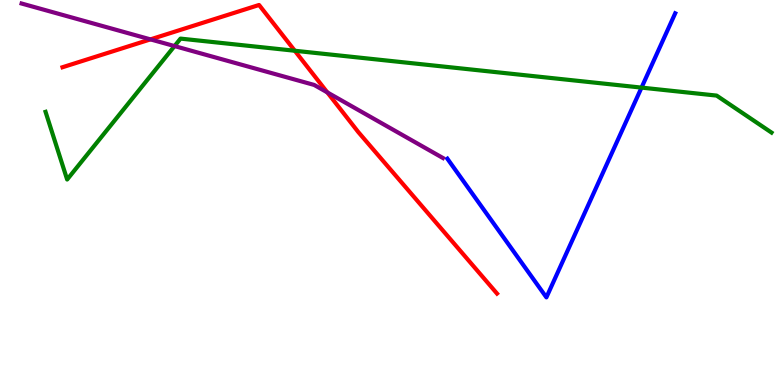[{'lines': ['blue', 'red'], 'intersections': []}, {'lines': ['green', 'red'], 'intersections': [{'x': 3.8, 'y': 8.68}]}, {'lines': ['purple', 'red'], 'intersections': [{'x': 1.94, 'y': 8.98}, {'x': 4.22, 'y': 7.6}]}, {'lines': ['blue', 'green'], 'intersections': [{'x': 8.28, 'y': 7.72}]}, {'lines': ['blue', 'purple'], 'intersections': []}, {'lines': ['green', 'purple'], 'intersections': [{'x': 2.25, 'y': 8.8}]}]